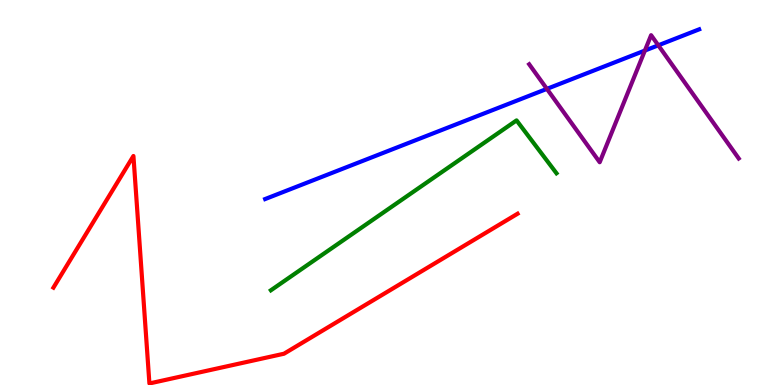[{'lines': ['blue', 'red'], 'intersections': []}, {'lines': ['green', 'red'], 'intersections': []}, {'lines': ['purple', 'red'], 'intersections': []}, {'lines': ['blue', 'green'], 'intersections': []}, {'lines': ['blue', 'purple'], 'intersections': [{'x': 7.06, 'y': 7.69}, {'x': 8.32, 'y': 8.69}, {'x': 8.49, 'y': 8.82}]}, {'lines': ['green', 'purple'], 'intersections': []}]